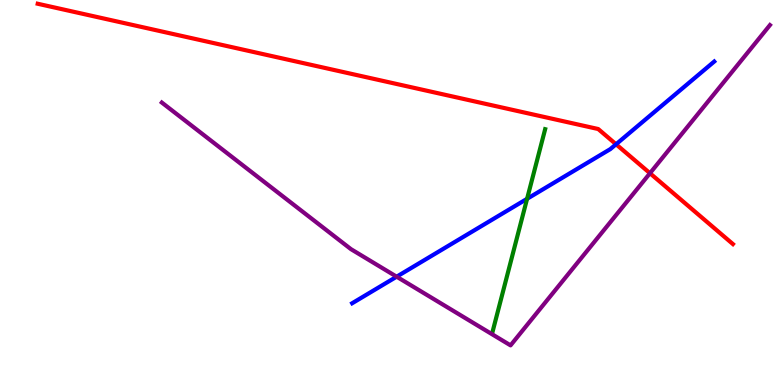[{'lines': ['blue', 'red'], 'intersections': [{'x': 7.95, 'y': 6.25}]}, {'lines': ['green', 'red'], 'intersections': []}, {'lines': ['purple', 'red'], 'intersections': [{'x': 8.39, 'y': 5.5}]}, {'lines': ['blue', 'green'], 'intersections': [{'x': 6.8, 'y': 4.84}]}, {'lines': ['blue', 'purple'], 'intersections': [{'x': 5.12, 'y': 2.81}]}, {'lines': ['green', 'purple'], 'intersections': []}]